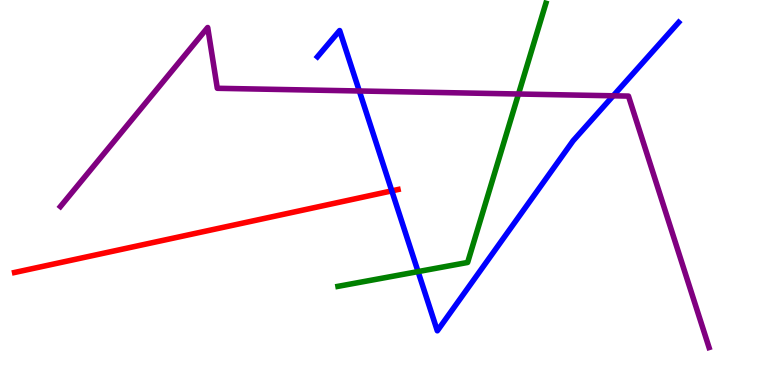[{'lines': ['blue', 'red'], 'intersections': [{'x': 5.06, 'y': 5.04}]}, {'lines': ['green', 'red'], 'intersections': []}, {'lines': ['purple', 'red'], 'intersections': []}, {'lines': ['blue', 'green'], 'intersections': [{'x': 5.39, 'y': 2.95}]}, {'lines': ['blue', 'purple'], 'intersections': [{'x': 4.64, 'y': 7.64}, {'x': 7.91, 'y': 7.51}]}, {'lines': ['green', 'purple'], 'intersections': [{'x': 6.69, 'y': 7.56}]}]